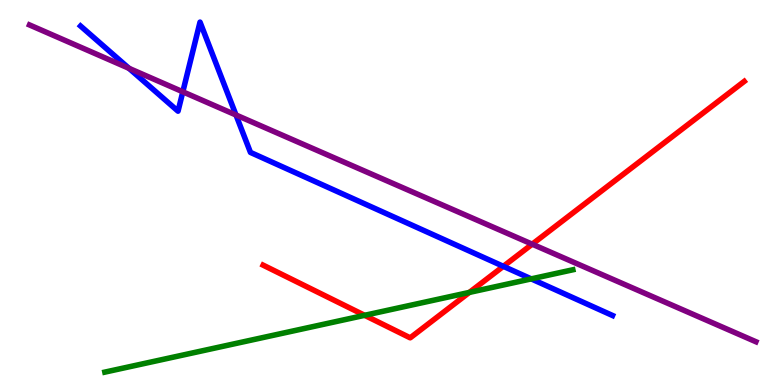[{'lines': ['blue', 'red'], 'intersections': [{'x': 6.49, 'y': 3.08}]}, {'lines': ['green', 'red'], 'intersections': [{'x': 4.7, 'y': 1.81}, {'x': 6.06, 'y': 2.4}]}, {'lines': ['purple', 'red'], 'intersections': [{'x': 6.87, 'y': 3.66}]}, {'lines': ['blue', 'green'], 'intersections': [{'x': 6.85, 'y': 2.76}]}, {'lines': ['blue', 'purple'], 'intersections': [{'x': 1.66, 'y': 8.23}, {'x': 2.36, 'y': 7.62}, {'x': 3.04, 'y': 7.01}]}, {'lines': ['green', 'purple'], 'intersections': []}]